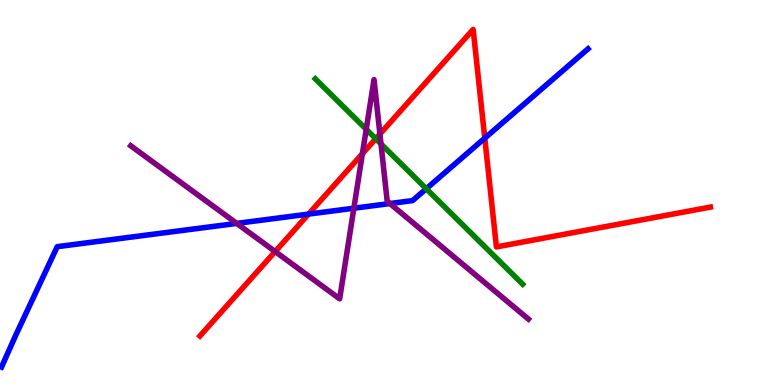[{'lines': ['blue', 'red'], 'intersections': [{'x': 3.98, 'y': 4.44}, {'x': 6.26, 'y': 6.41}]}, {'lines': ['green', 'red'], 'intersections': [{'x': 4.85, 'y': 6.4}]}, {'lines': ['purple', 'red'], 'intersections': [{'x': 3.55, 'y': 3.47}, {'x': 4.68, 'y': 6.01}, {'x': 4.9, 'y': 6.52}]}, {'lines': ['blue', 'green'], 'intersections': [{'x': 5.5, 'y': 5.1}]}, {'lines': ['blue', 'purple'], 'intersections': [{'x': 3.05, 'y': 4.2}, {'x': 4.57, 'y': 4.59}, {'x': 5.03, 'y': 4.71}]}, {'lines': ['green', 'purple'], 'intersections': [{'x': 4.73, 'y': 6.64}, {'x': 4.92, 'y': 6.26}]}]